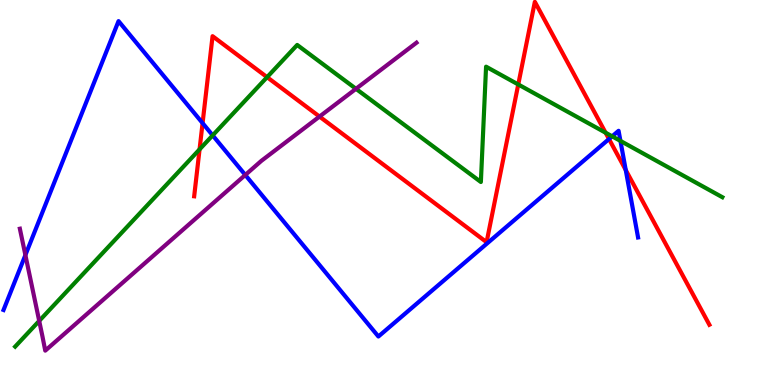[{'lines': ['blue', 'red'], 'intersections': [{'x': 2.61, 'y': 6.8}, {'x': 7.86, 'y': 6.39}, {'x': 8.07, 'y': 5.58}]}, {'lines': ['green', 'red'], 'intersections': [{'x': 2.58, 'y': 6.12}, {'x': 3.45, 'y': 8.0}, {'x': 6.69, 'y': 7.81}, {'x': 7.81, 'y': 6.55}]}, {'lines': ['purple', 'red'], 'intersections': [{'x': 4.12, 'y': 6.97}]}, {'lines': ['blue', 'green'], 'intersections': [{'x': 2.74, 'y': 6.48}, {'x': 7.9, 'y': 6.46}, {'x': 8.01, 'y': 6.34}]}, {'lines': ['blue', 'purple'], 'intersections': [{'x': 0.328, 'y': 3.38}, {'x': 3.17, 'y': 5.46}]}, {'lines': ['green', 'purple'], 'intersections': [{'x': 0.506, 'y': 1.66}, {'x': 4.59, 'y': 7.69}]}]